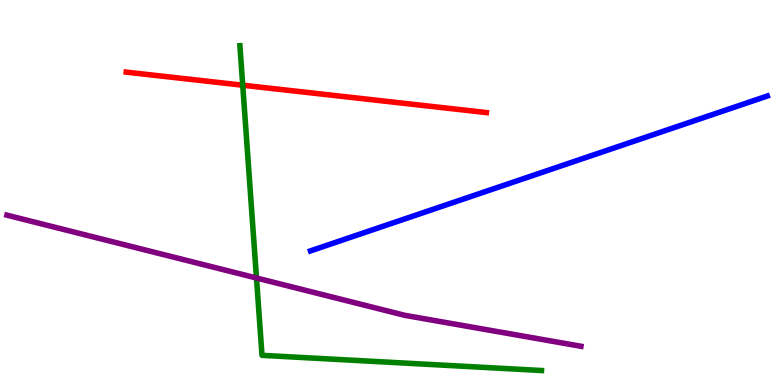[{'lines': ['blue', 'red'], 'intersections': []}, {'lines': ['green', 'red'], 'intersections': [{'x': 3.13, 'y': 7.79}]}, {'lines': ['purple', 'red'], 'intersections': []}, {'lines': ['blue', 'green'], 'intersections': []}, {'lines': ['blue', 'purple'], 'intersections': []}, {'lines': ['green', 'purple'], 'intersections': [{'x': 3.31, 'y': 2.78}]}]